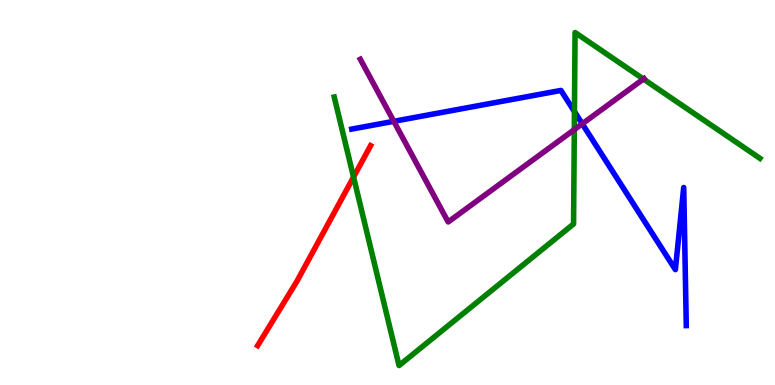[{'lines': ['blue', 'red'], 'intersections': []}, {'lines': ['green', 'red'], 'intersections': [{'x': 4.56, 'y': 5.4}]}, {'lines': ['purple', 'red'], 'intersections': []}, {'lines': ['blue', 'green'], 'intersections': [{'x': 7.41, 'y': 7.1}]}, {'lines': ['blue', 'purple'], 'intersections': [{'x': 5.08, 'y': 6.85}, {'x': 7.51, 'y': 6.78}]}, {'lines': ['green', 'purple'], 'intersections': [{'x': 7.41, 'y': 6.63}, {'x': 8.3, 'y': 7.95}]}]